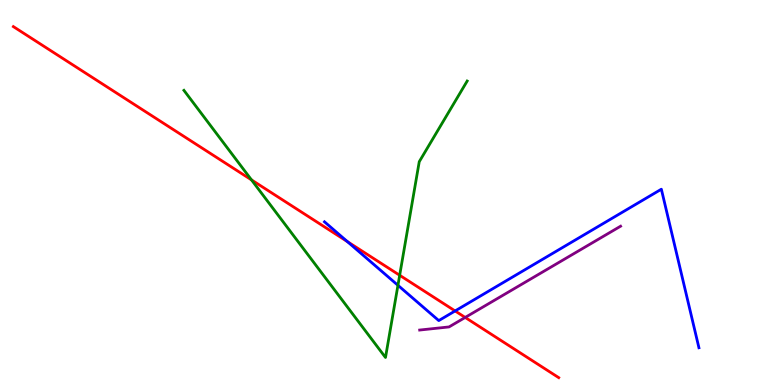[{'lines': ['blue', 'red'], 'intersections': [{'x': 4.48, 'y': 3.72}, {'x': 5.87, 'y': 1.92}]}, {'lines': ['green', 'red'], 'intersections': [{'x': 3.24, 'y': 5.33}, {'x': 5.16, 'y': 2.85}]}, {'lines': ['purple', 'red'], 'intersections': [{'x': 6.0, 'y': 1.75}]}, {'lines': ['blue', 'green'], 'intersections': [{'x': 5.13, 'y': 2.59}]}, {'lines': ['blue', 'purple'], 'intersections': []}, {'lines': ['green', 'purple'], 'intersections': []}]